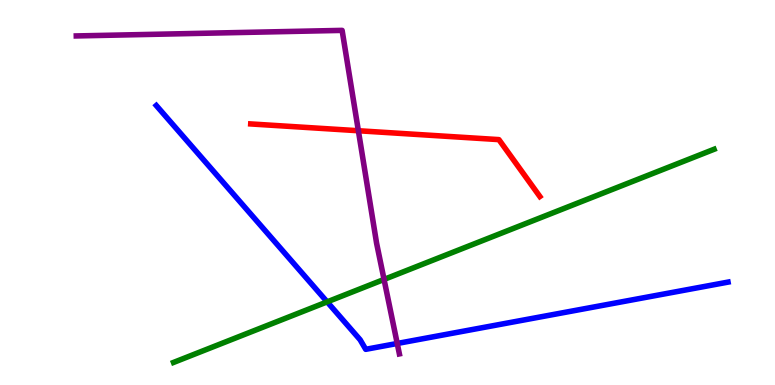[{'lines': ['blue', 'red'], 'intersections': []}, {'lines': ['green', 'red'], 'intersections': []}, {'lines': ['purple', 'red'], 'intersections': [{'x': 4.62, 'y': 6.6}]}, {'lines': ['blue', 'green'], 'intersections': [{'x': 4.22, 'y': 2.16}]}, {'lines': ['blue', 'purple'], 'intersections': [{'x': 5.13, 'y': 1.08}]}, {'lines': ['green', 'purple'], 'intersections': [{'x': 4.96, 'y': 2.74}]}]